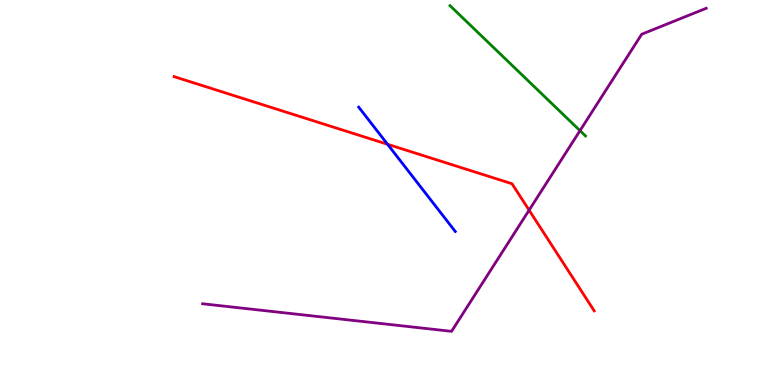[{'lines': ['blue', 'red'], 'intersections': [{'x': 5.0, 'y': 6.25}]}, {'lines': ['green', 'red'], 'intersections': []}, {'lines': ['purple', 'red'], 'intersections': [{'x': 6.83, 'y': 4.54}]}, {'lines': ['blue', 'green'], 'intersections': []}, {'lines': ['blue', 'purple'], 'intersections': []}, {'lines': ['green', 'purple'], 'intersections': [{'x': 7.48, 'y': 6.61}]}]